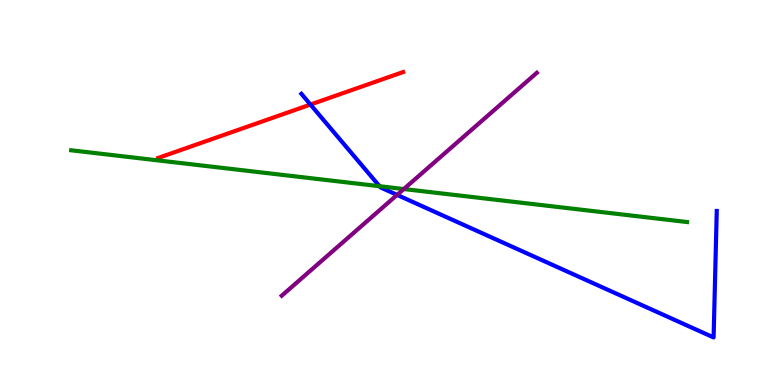[{'lines': ['blue', 'red'], 'intersections': [{'x': 4.01, 'y': 7.28}]}, {'lines': ['green', 'red'], 'intersections': []}, {'lines': ['purple', 'red'], 'intersections': []}, {'lines': ['blue', 'green'], 'intersections': [{'x': 4.9, 'y': 5.16}]}, {'lines': ['blue', 'purple'], 'intersections': [{'x': 5.12, 'y': 4.94}]}, {'lines': ['green', 'purple'], 'intersections': [{'x': 5.21, 'y': 5.09}]}]